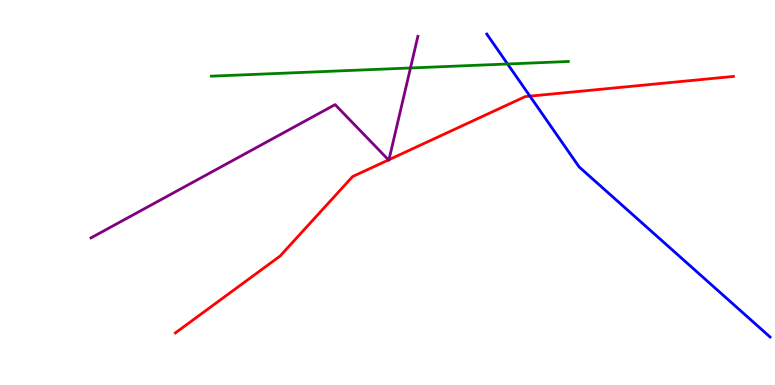[{'lines': ['blue', 'red'], 'intersections': [{'x': 6.84, 'y': 7.5}]}, {'lines': ['green', 'red'], 'intersections': []}, {'lines': ['purple', 'red'], 'intersections': [{'x': 5.01, 'y': 5.85}, {'x': 5.02, 'y': 5.85}]}, {'lines': ['blue', 'green'], 'intersections': [{'x': 6.55, 'y': 8.34}]}, {'lines': ['blue', 'purple'], 'intersections': []}, {'lines': ['green', 'purple'], 'intersections': [{'x': 5.3, 'y': 8.23}]}]